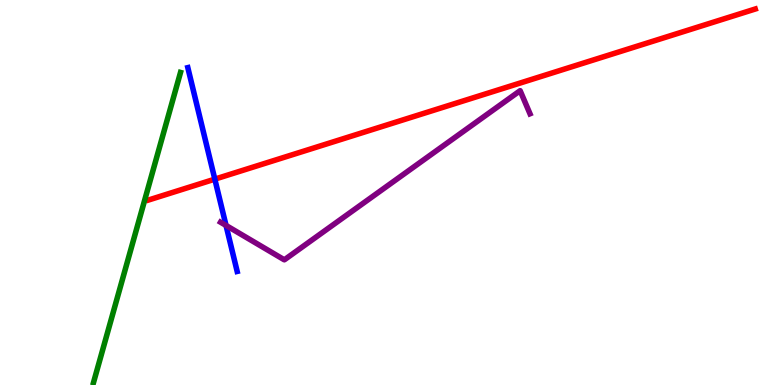[{'lines': ['blue', 'red'], 'intersections': [{'x': 2.77, 'y': 5.35}]}, {'lines': ['green', 'red'], 'intersections': []}, {'lines': ['purple', 'red'], 'intersections': []}, {'lines': ['blue', 'green'], 'intersections': []}, {'lines': ['blue', 'purple'], 'intersections': [{'x': 2.92, 'y': 4.14}]}, {'lines': ['green', 'purple'], 'intersections': []}]